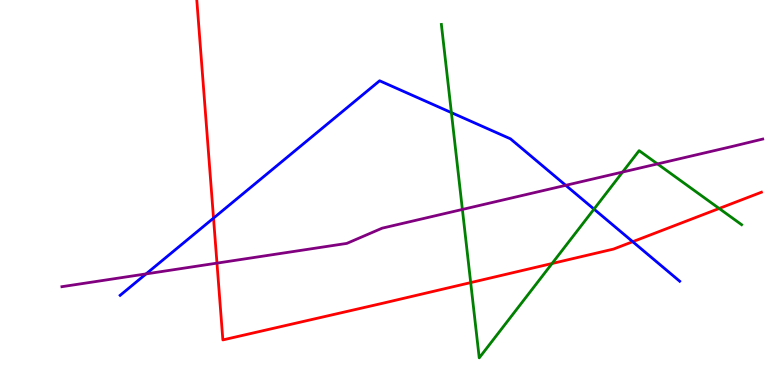[{'lines': ['blue', 'red'], 'intersections': [{'x': 2.76, 'y': 4.33}, {'x': 8.16, 'y': 3.72}]}, {'lines': ['green', 'red'], 'intersections': [{'x': 6.07, 'y': 2.66}, {'x': 7.12, 'y': 3.16}, {'x': 9.28, 'y': 4.59}]}, {'lines': ['purple', 'red'], 'intersections': [{'x': 2.8, 'y': 3.17}]}, {'lines': ['blue', 'green'], 'intersections': [{'x': 5.82, 'y': 7.07}, {'x': 7.66, 'y': 4.57}]}, {'lines': ['blue', 'purple'], 'intersections': [{'x': 1.88, 'y': 2.89}, {'x': 7.3, 'y': 5.19}]}, {'lines': ['green', 'purple'], 'intersections': [{'x': 5.97, 'y': 4.56}, {'x': 8.03, 'y': 5.53}, {'x': 8.48, 'y': 5.74}]}]